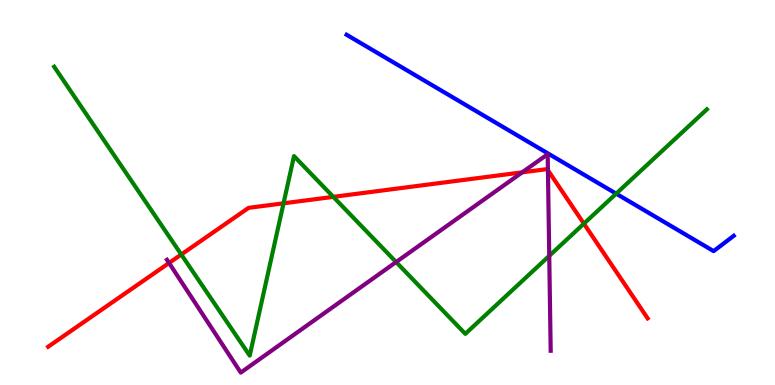[{'lines': ['blue', 'red'], 'intersections': []}, {'lines': ['green', 'red'], 'intersections': [{'x': 2.34, 'y': 3.39}, {'x': 3.66, 'y': 4.72}, {'x': 4.3, 'y': 4.89}, {'x': 7.53, 'y': 4.19}]}, {'lines': ['purple', 'red'], 'intersections': [{'x': 2.18, 'y': 3.17}, {'x': 6.74, 'y': 5.52}, {'x': 7.07, 'y': 5.58}]}, {'lines': ['blue', 'green'], 'intersections': [{'x': 7.95, 'y': 4.97}]}, {'lines': ['blue', 'purple'], 'intersections': []}, {'lines': ['green', 'purple'], 'intersections': [{'x': 5.11, 'y': 3.19}, {'x': 7.09, 'y': 3.35}]}]